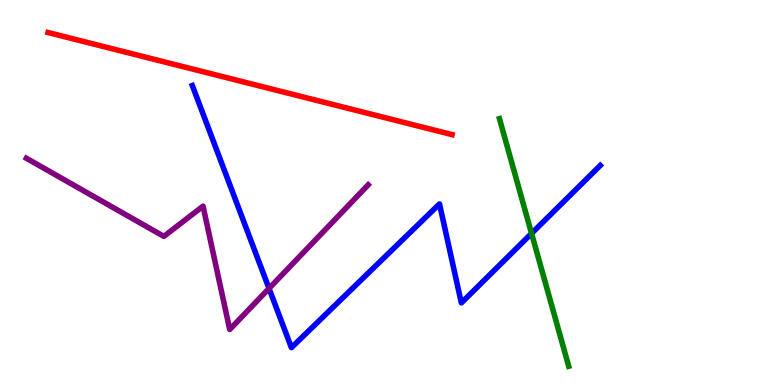[{'lines': ['blue', 'red'], 'intersections': []}, {'lines': ['green', 'red'], 'intersections': []}, {'lines': ['purple', 'red'], 'intersections': []}, {'lines': ['blue', 'green'], 'intersections': [{'x': 6.86, 'y': 3.94}]}, {'lines': ['blue', 'purple'], 'intersections': [{'x': 3.47, 'y': 2.51}]}, {'lines': ['green', 'purple'], 'intersections': []}]